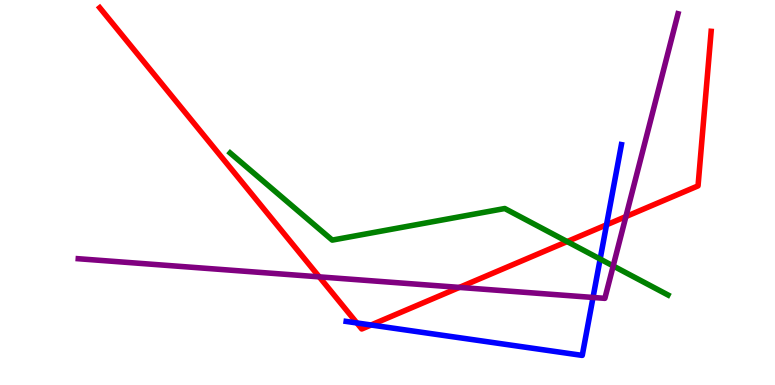[{'lines': ['blue', 'red'], 'intersections': [{'x': 4.6, 'y': 1.61}, {'x': 4.79, 'y': 1.56}, {'x': 7.83, 'y': 4.16}]}, {'lines': ['green', 'red'], 'intersections': [{'x': 7.32, 'y': 3.73}]}, {'lines': ['purple', 'red'], 'intersections': [{'x': 4.12, 'y': 2.81}, {'x': 5.93, 'y': 2.53}, {'x': 8.08, 'y': 4.37}]}, {'lines': ['blue', 'green'], 'intersections': [{'x': 7.74, 'y': 3.27}]}, {'lines': ['blue', 'purple'], 'intersections': [{'x': 7.65, 'y': 2.27}]}, {'lines': ['green', 'purple'], 'intersections': [{'x': 7.91, 'y': 3.09}]}]